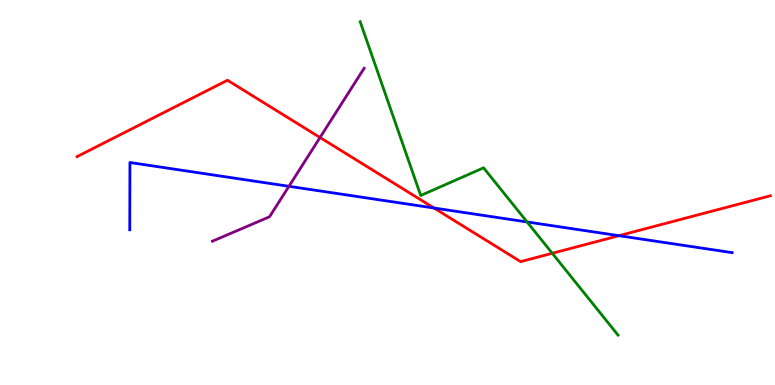[{'lines': ['blue', 'red'], 'intersections': [{'x': 5.6, 'y': 4.6}, {'x': 7.99, 'y': 3.88}]}, {'lines': ['green', 'red'], 'intersections': [{'x': 7.13, 'y': 3.42}]}, {'lines': ['purple', 'red'], 'intersections': [{'x': 4.13, 'y': 6.43}]}, {'lines': ['blue', 'green'], 'intersections': [{'x': 6.8, 'y': 4.24}]}, {'lines': ['blue', 'purple'], 'intersections': [{'x': 3.73, 'y': 5.16}]}, {'lines': ['green', 'purple'], 'intersections': []}]